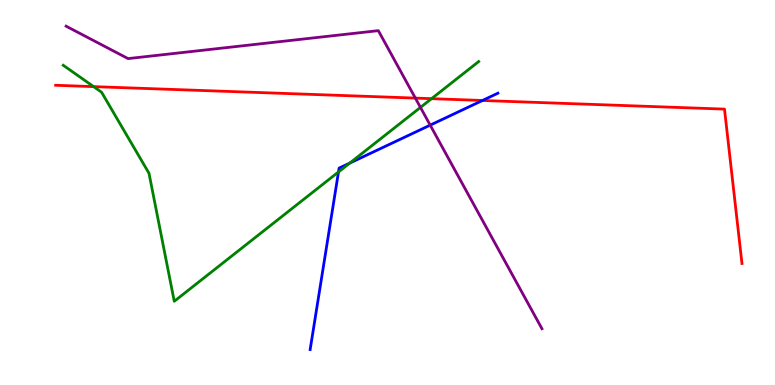[{'lines': ['blue', 'red'], 'intersections': [{'x': 6.23, 'y': 7.39}]}, {'lines': ['green', 'red'], 'intersections': [{'x': 1.21, 'y': 7.75}, {'x': 5.57, 'y': 7.44}]}, {'lines': ['purple', 'red'], 'intersections': [{'x': 5.36, 'y': 7.45}]}, {'lines': ['blue', 'green'], 'intersections': [{'x': 4.37, 'y': 5.53}, {'x': 4.51, 'y': 5.76}]}, {'lines': ['blue', 'purple'], 'intersections': [{'x': 5.55, 'y': 6.75}]}, {'lines': ['green', 'purple'], 'intersections': [{'x': 5.43, 'y': 7.21}]}]